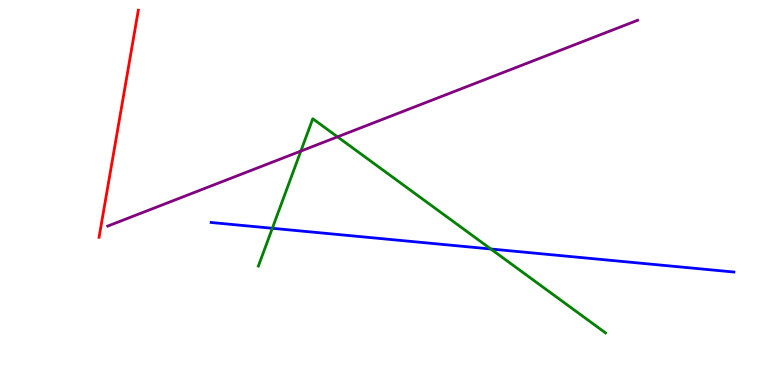[{'lines': ['blue', 'red'], 'intersections': []}, {'lines': ['green', 'red'], 'intersections': []}, {'lines': ['purple', 'red'], 'intersections': []}, {'lines': ['blue', 'green'], 'intersections': [{'x': 3.51, 'y': 4.07}, {'x': 6.33, 'y': 3.53}]}, {'lines': ['blue', 'purple'], 'intersections': []}, {'lines': ['green', 'purple'], 'intersections': [{'x': 3.88, 'y': 6.08}, {'x': 4.36, 'y': 6.45}]}]